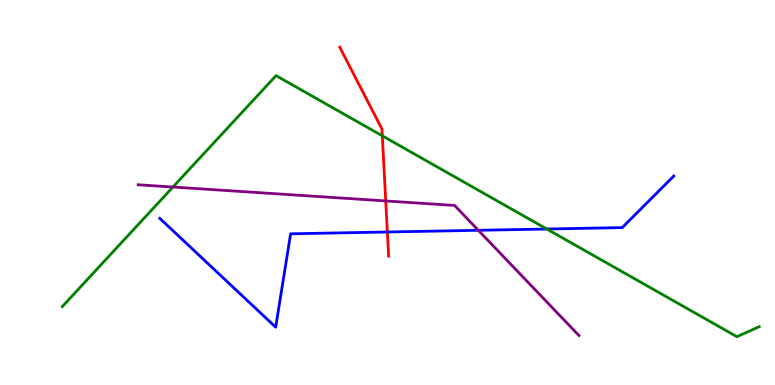[{'lines': ['blue', 'red'], 'intersections': [{'x': 5.0, 'y': 3.97}]}, {'lines': ['green', 'red'], 'intersections': [{'x': 4.93, 'y': 6.47}]}, {'lines': ['purple', 'red'], 'intersections': [{'x': 4.98, 'y': 4.78}]}, {'lines': ['blue', 'green'], 'intersections': [{'x': 7.06, 'y': 4.05}]}, {'lines': ['blue', 'purple'], 'intersections': [{'x': 6.17, 'y': 4.02}]}, {'lines': ['green', 'purple'], 'intersections': [{'x': 2.23, 'y': 5.14}]}]